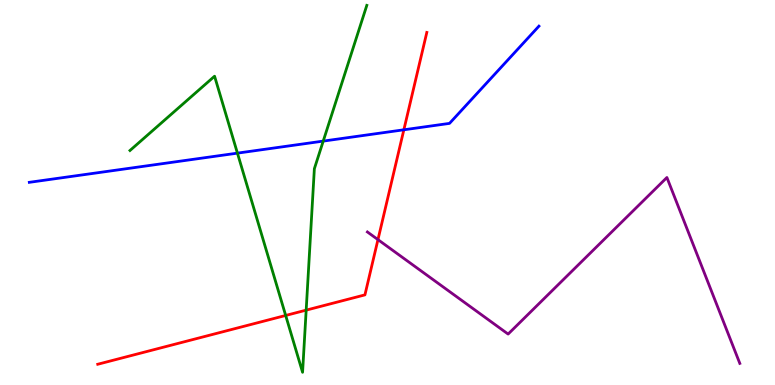[{'lines': ['blue', 'red'], 'intersections': [{'x': 5.21, 'y': 6.63}]}, {'lines': ['green', 'red'], 'intersections': [{'x': 3.69, 'y': 1.81}, {'x': 3.95, 'y': 1.94}]}, {'lines': ['purple', 'red'], 'intersections': [{'x': 4.88, 'y': 3.78}]}, {'lines': ['blue', 'green'], 'intersections': [{'x': 3.06, 'y': 6.02}, {'x': 4.17, 'y': 6.34}]}, {'lines': ['blue', 'purple'], 'intersections': []}, {'lines': ['green', 'purple'], 'intersections': []}]